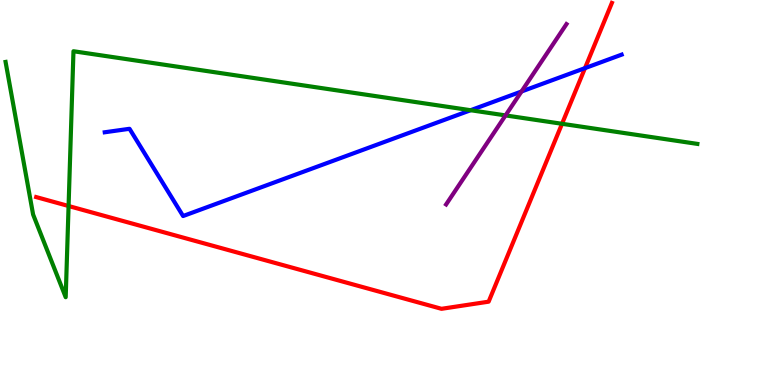[{'lines': ['blue', 'red'], 'intersections': [{'x': 7.55, 'y': 8.23}]}, {'lines': ['green', 'red'], 'intersections': [{'x': 0.885, 'y': 4.65}, {'x': 7.25, 'y': 6.78}]}, {'lines': ['purple', 'red'], 'intersections': []}, {'lines': ['blue', 'green'], 'intersections': [{'x': 6.07, 'y': 7.14}]}, {'lines': ['blue', 'purple'], 'intersections': [{'x': 6.73, 'y': 7.62}]}, {'lines': ['green', 'purple'], 'intersections': [{'x': 6.52, 'y': 7.0}]}]